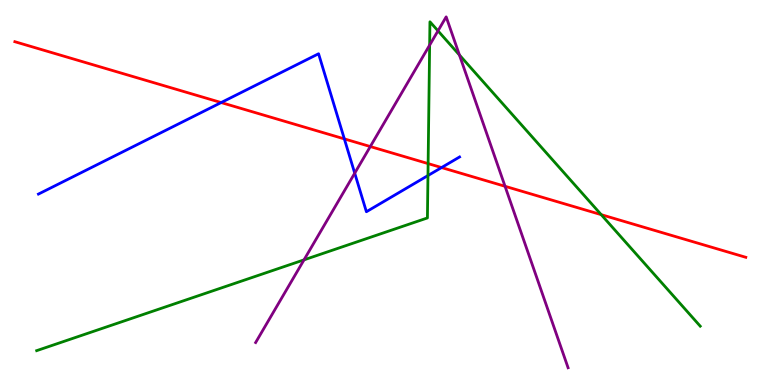[{'lines': ['blue', 'red'], 'intersections': [{'x': 2.85, 'y': 7.34}, {'x': 4.44, 'y': 6.39}, {'x': 5.7, 'y': 5.65}]}, {'lines': ['green', 'red'], 'intersections': [{'x': 5.52, 'y': 5.75}, {'x': 7.76, 'y': 4.42}]}, {'lines': ['purple', 'red'], 'intersections': [{'x': 4.78, 'y': 6.19}, {'x': 6.52, 'y': 5.16}]}, {'lines': ['blue', 'green'], 'intersections': [{'x': 5.52, 'y': 5.44}]}, {'lines': ['blue', 'purple'], 'intersections': [{'x': 4.58, 'y': 5.5}]}, {'lines': ['green', 'purple'], 'intersections': [{'x': 3.92, 'y': 3.25}, {'x': 5.54, 'y': 8.83}, {'x': 5.65, 'y': 9.2}, {'x': 5.93, 'y': 8.57}]}]